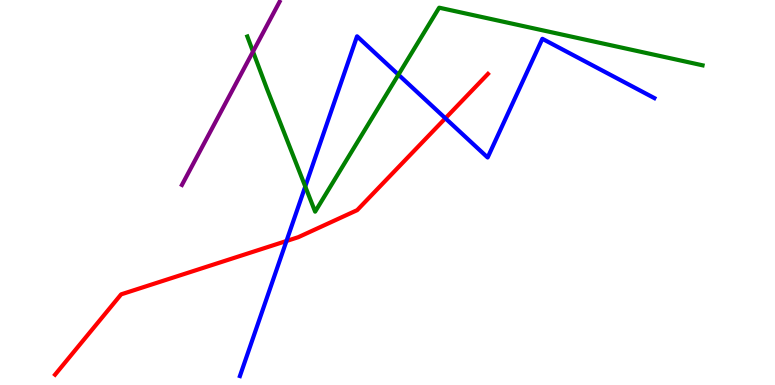[{'lines': ['blue', 'red'], 'intersections': [{'x': 3.7, 'y': 3.74}, {'x': 5.75, 'y': 6.93}]}, {'lines': ['green', 'red'], 'intersections': []}, {'lines': ['purple', 'red'], 'intersections': []}, {'lines': ['blue', 'green'], 'intersections': [{'x': 3.94, 'y': 5.16}, {'x': 5.14, 'y': 8.06}]}, {'lines': ['blue', 'purple'], 'intersections': []}, {'lines': ['green', 'purple'], 'intersections': [{'x': 3.26, 'y': 8.66}]}]